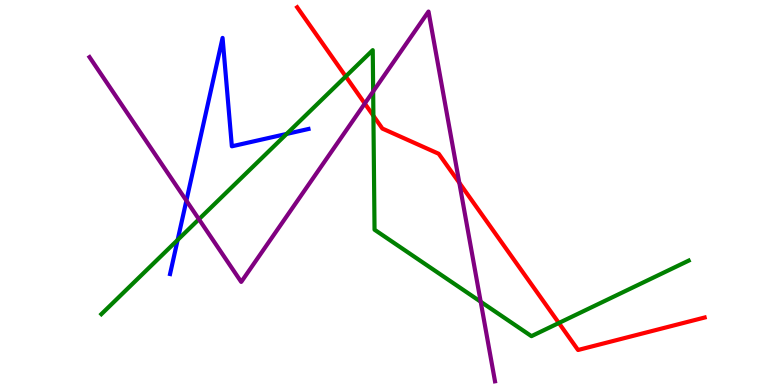[{'lines': ['blue', 'red'], 'intersections': []}, {'lines': ['green', 'red'], 'intersections': [{'x': 4.46, 'y': 8.02}, {'x': 4.82, 'y': 6.99}, {'x': 7.21, 'y': 1.61}]}, {'lines': ['purple', 'red'], 'intersections': [{'x': 4.71, 'y': 7.31}, {'x': 5.93, 'y': 5.25}]}, {'lines': ['blue', 'green'], 'intersections': [{'x': 2.29, 'y': 3.77}, {'x': 3.7, 'y': 6.52}]}, {'lines': ['blue', 'purple'], 'intersections': [{'x': 2.4, 'y': 4.79}]}, {'lines': ['green', 'purple'], 'intersections': [{'x': 2.57, 'y': 4.31}, {'x': 4.82, 'y': 7.62}, {'x': 6.2, 'y': 2.16}]}]